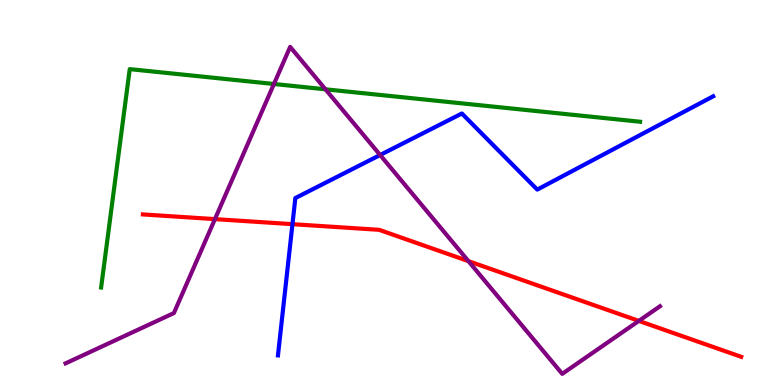[{'lines': ['blue', 'red'], 'intersections': [{'x': 3.77, 'y': 4.18}]}, {'lines': ['green', 'red'], 'intersections': []}, {'lines': ['purple', 'red'], 'intersections': [{'x': 2.77, 'y': 4.31}, {'x': 6.04, 'y': 3.22}, {'x': 8.24, 'y': 1.66}]}, {'lines': ['blue', 'green'], 'intersections': []}, {'lines': ['blue', 'purple'], 'intersections': [{'x': 4.9, 'y': 5.97}]}, {'lines': ['green', 'purple'], 'intersections': [{'x': 3.53, 'y': 7.82}, {'x': 4.2, 'y': 7.68}]}]